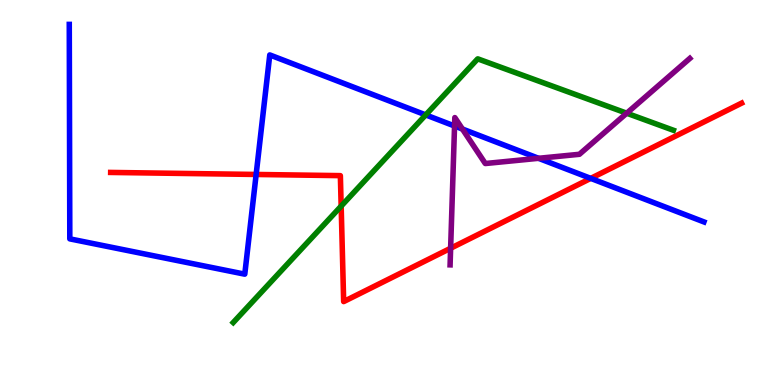[{'lines': ['blue', 'red'], 'intersections': [{'x': 3.31, 'y': 5.47}, {'x': 7.62, 'y': 5.37}]}, {'lines': ['green', 'red'], 'intersections': [{'x': 4.4, 'y': 4.65}]}, {'lines': ['purple', 'red'], 'intersections': [{'x': 5.81, 'y': 3.55}]}, {'lines': ['blue', 'green'], 'intersections': [{'x': 5.49, 'y': 7.02}]}, {'lines': ['blue', 'purple'], 'intersections': [{'x': 5.87, 'y': 6.73}, {'x': 5.97, 'y': 6.65}, {'x': 6.95, 'y': 5.89}]}, {'lines': ['green', 'purple'], 'intersections': [{'x': 8.09, 'y': 7.06}]}]